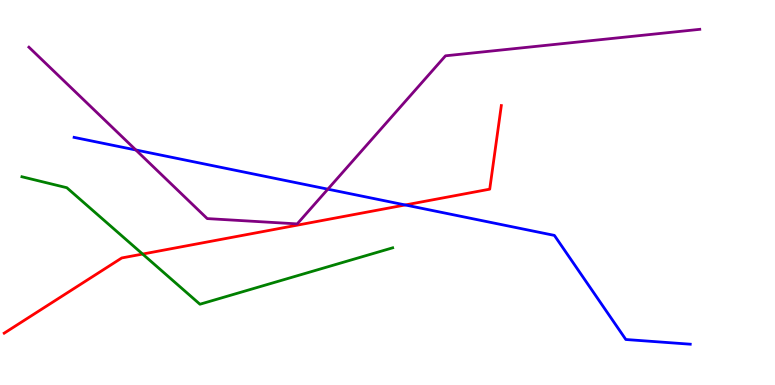[{'lines': ['blue', 'red'], 'intersections': [{'x': 5.23, 'y': 4.68}]}, {'lines': ['green', 'red'], 'intersections': [{'x': 1.84, 'y': 3.4}]}, {'lines': ['purple', 'red'], 'intersections': []}, {'lines': ['blue', 'green'], 'intersections': []}, {'lines': ['blue', 'purple'], 'intersections': [{'x': 1.75, 'y': 6.1}, {'x': 4.23, 'y': 5.09}]}, {'lines': ['green', 'purple'], 'intersections': []}]